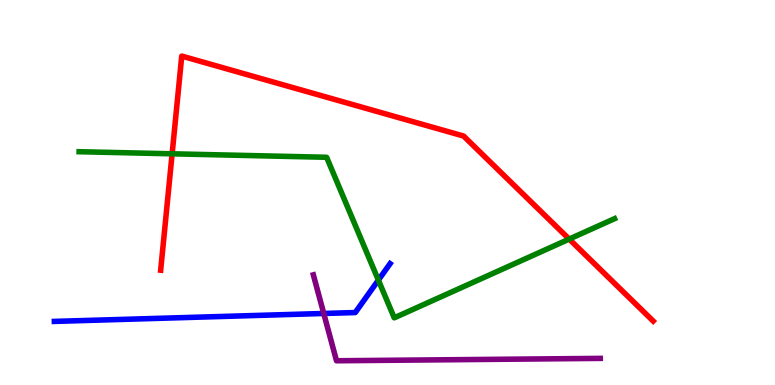[{'lines': ['blue', 'red'], 'intersections': []}, {'lines': ['green', 'red'], 'intersections': [{'x': 2.22, 'y': 6.01}, {'x': 7.34, 'y': 3.79}]}, {'lines': ['purple', 'red'], 'intersections': []}, {'lines': ['blue', 'green'], 'intersections': [{'x': 4.88, 'y': 2.72}]}, {'lines': ['blue', 'purple'], 'intersections': [{'x': 4.18, 'y': 1.86}]}, {'lines': ['green', 'purple'], 'intersections': []}]